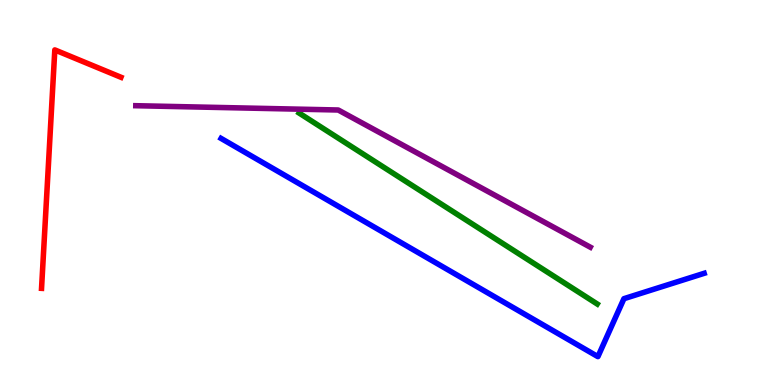[{'lines': ['blue', 'red'], 'intersections': []}, {'lines': ['green', 'red'], 'intersections': []}, {'lines': ['purple', 'red'], 'intersections': []}, {'lines': ['blue', 'green'], 'intersections': []}, {'lines': ['blue', 'purple'], 'intersections': []}, {'lines': ['green', 'purple'], 'intersections': []}]